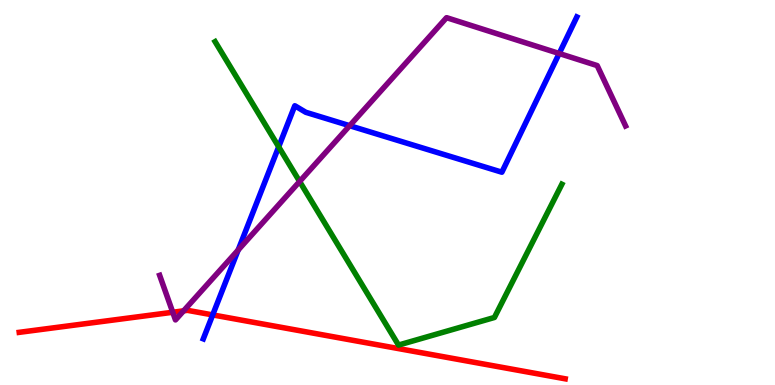[{'lines': ['blue', 'red'], 'intersections': [{'x': 2.74, 'y': 1.82}]}, {'lines': ['green', 'red'], 'intersections': []}, {'lines': ['purple', 'red'], 'intersections': [{'x': 2.23, 'y': 1.89}, {'x': 2.37, 'y': 1.93}]}, {'lines': ['blue', 'green'], 'intersections': [{'x': 3.6, 'y': 6.19}]}, {'lines': ['blue', 'purple'], 'intersections': [{'x': 3.07, 'y': 3.51}, {'x': 4.51, 'y': 6.74}, {'x': 7.22, 'y': 8.61}]}, {'lines': ['green', 'purple'], 'intersections': [{'x': 3.87, 'y': 5.29}]}]